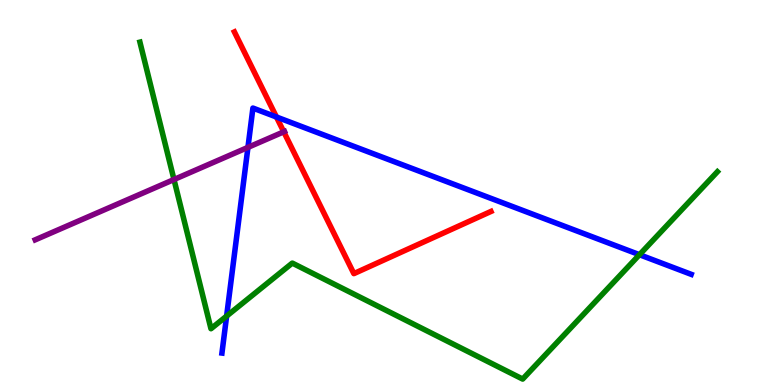[{'lines': ['blue', 'red'], 'intersections': [{'x': 3.57, 'y': 6.96}]}, {'lines': ['green', 'red'], 'intersections': []}, {'lines': ['purple', 'red'], 'intersections': [{'x': 3.66, 'y': 6.58}]}, {'lines': ['blue', 'green'], 'intersections': [{'x': 2.92, 'y': 1.79}, {'x': 8.25, 'y': 3.38}]}, {'lines': ['blue', 'purple'], 'intersections': [{'x': 3.2, 'y': 6.17}]}, {'lines': ['green', 'purple'], 'intersections': [{'x': 2.24, 'y': 5.34}]}]